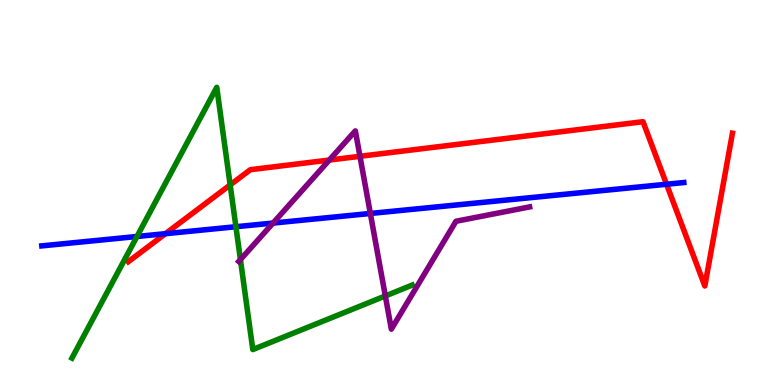[{'lines': ['blue', 'red'], 'intersections': [{'x': 2.14, 'y': 3.93}, {'x': 8.6, 'y': 5.21}]}, {'lines': ['green', 'red'], 'intersections': [{'x': 2.97, 'y': 5.2}]}, {'lines': ['purple', 'red'], 'intersections': [{'x': 4.25, 'y': 5.84}, {'x': 4.64, 'y': 5.94}]}, {'lines': ['blue', 'green'], 'intersections': [{'x': 1.77, 'y': 3.86}, {'x': 3.04, 'y': 4.11}]}, {'lines': ['blue', 'purple'], 'intersections': [{'x': 3.52, 'y': 4.21}, {'x': 4.78, 'y': 4.46}]}, {'lines': ['green', 'purple'], 'intersections': [{'x': 3.1, 'y': 3.26}, {'x': 4.97, 'y': 2.31}]}]